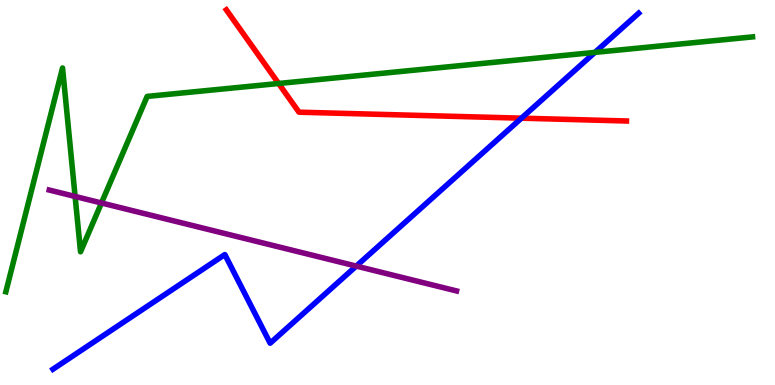[{'lines': ['blue', 'red'], 'intersections': [{'x': 6.73, 'y': 6.93}]}, {'lines': ['green', 'red'], 'intersections': [{'x': 3.6, 'y': 7.83}]}, {'lines': ['purple', 'red'], 'intersections': []}, {'lines': ['blue', 'green'], 'intersections': [{'x': 7.68, 'y': 8.64}]}, {'lines': ['blue', 'purple'], 'intersections': [{'x': 4.6, 'y': 3.09}]}, {'lines': ['green', 'purple'], 'intersections': [{'x': 0.969, 'y': 4.9}, {'x': 1.31, 'y': 4.73}]}]